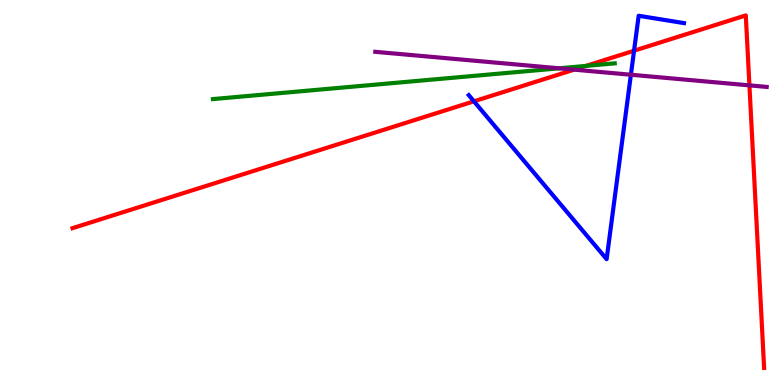[{'lines': ['blue', 'red'], 'intersections': [{'x': 6.12, 'y': 7.37}, {'x': 8.18, 'y': 8.68}]}, {'lines': ['green', 'red'], 'intersections': [{'x': 7.56, 'y': 8.29}]}, {'lines': ['purple', 'red'], 'intersections': [{'x': 7.41, 'y': 8.19}, {'x': 9.67, 'y': 7.78}]}, {'lines': ['blue', 'green'], 'intersections': []}, {'lines': ['blue', 'purple'], 'intersections': [{'x': 8.14, 'y': 8.06}]}, {'lines': ['green', 'purple'], 'intersections': [{'x': 7.21, 'y': 8.23}]}]